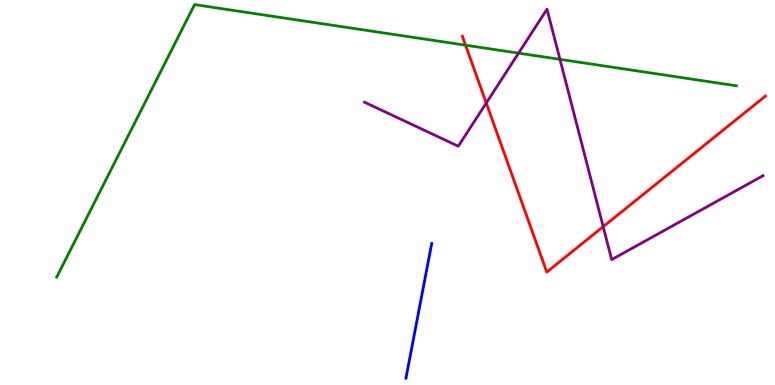[{'lines': ['blue', 'red'], 'intersections': []}, {'lines': ['green', 'red'], 'intersections': [{'x': 6.01, 'y': 8.83}]}, {'lines': ['purple', 'red'], 'intersections': [{'x': 6.27, 'y': 7.32}, {'x': 7.78, 'y': 4.11}]}, {'lines': ['blue', 'green'], 'intersections': []}, {'lines': ['blue', 'purple'], 'intersections': []}, {'lines': ['green', 'purple'], 'intersections': [{'x': 6.69, 'y': 8.62}, {'x': 7.23, 'y': 8.46}]}]